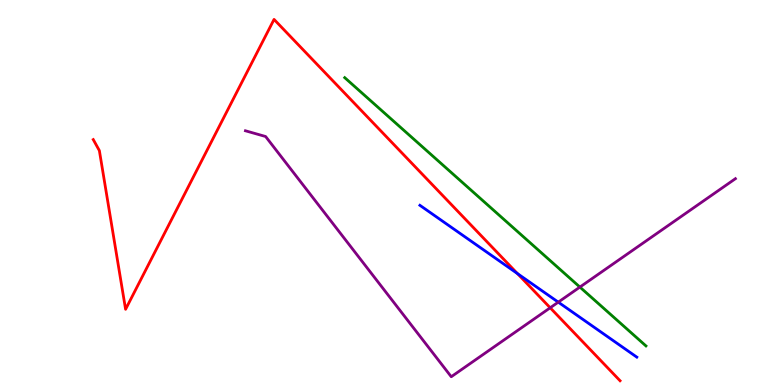[{'lines': ['blue', 'red'], 'intersections': [{'x': 6.68, 'y': 2.89}]}, {'lines': ['green', 'red'], 'intersections': []}, {'lines': ['purple', 'red'], 'intersections': [{'x': 7.1, 'y': 2.01}]}, {'lines': ['blue', 'green'], 'intersections': []}, {'lines': ['blue', 'purple'], 'intersections': [{'x': 7.2, 'y': 2.15}]}, {'lines': ['green', 'purple'], 'intersections': [{'x': 7.48, 'y': 2.54}]}]